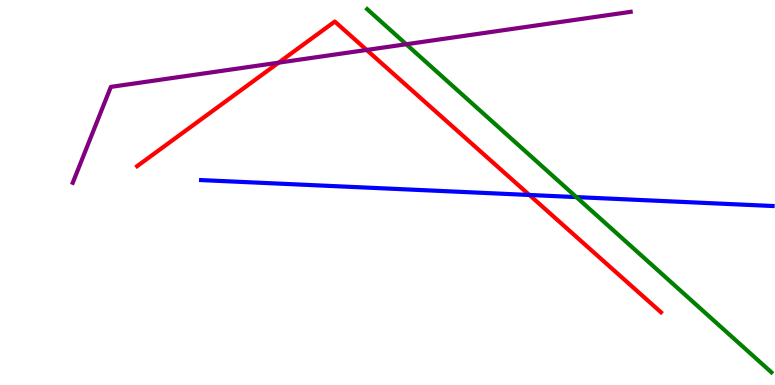[{'lines': ['blue', 'red'], 'intersections': [{'x': 6.83, 'y': 4.94}]}, {'lines': ['green', 'red'], 'intersections': []}, {'lines': ['purple', 'red'], 'intersections': [{'x': 3.59, 'y': 8.37}, {'x': 4.73, 'y': 8.7}]}, {'lines': ['blue', 'green'], 'intersections': [{'x': 7.44, 'y': 4.88}]}, {'lines': ['blue', 'purple'], 'intersections': []}, {'lines': ['green', 'purple'], 'intersections': [{'x': 5.24, 'y': 8.85}]}]